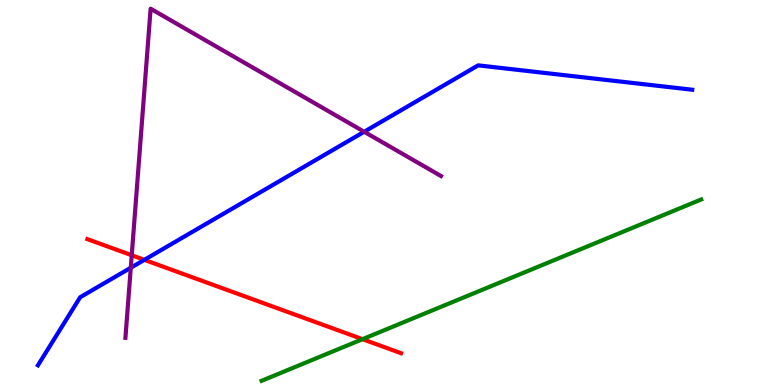[{'lines': ['blue', 'red'], 'intersections': [{'x': 1.86, 'y': 3.25}]}, {'lines': ['green', 'red'], 'intersections': [{'x': 4.68, 'y': 1.19}]}, {'lines': ['purple', 'red'], 'intersections': [{'x': 1.7, 'y': 3.37}]}, {'lines': ['blue', 'green'], 'intersections': []}, {'lines': ['blue', 'purple'], 'intersections': [{'x': 1.69, 'y': 3.05}, {'x': 4.7, 'y': 6.58}]}, {'lines': ['green', 'purple'], 'intersections': []}]